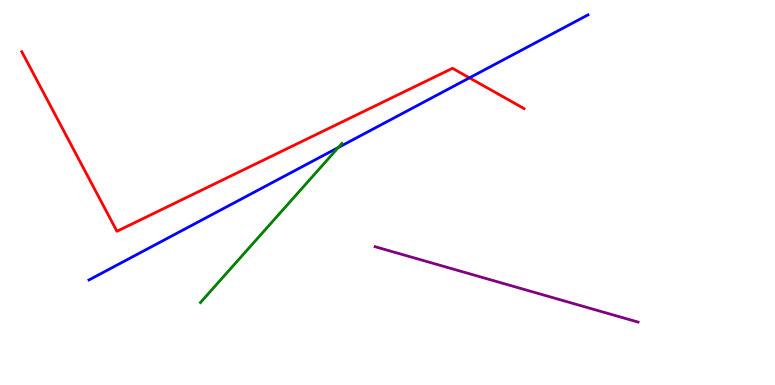[{'lines': ['blue', 'red'], 'intersections': [{'x': 6.06, 'y': 7.98}]}, {'lines': ['green', 'red'], 'intersections': []}, {'lines': ['purple', 'red'], 'intersections': []}, {'lines': ['blue', 'green'], 'intersections': [{'x': 4.37, 'y': 6.17}]}, {'lines': ['blue', 'purple'], 'intersections': []}, {'lines': ['green', 'purple'], 'intersections': []}]